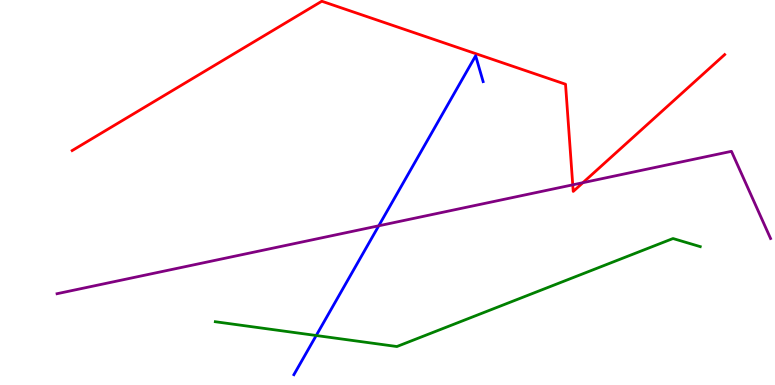[{'lines': ['blue', 'red'], 'intersections': []}, {'lines': ['green', 'red'], 'intersections': []}, {'lines': ['purple', 'red'], 'intersections': [{'x': 7.39, 'y': 5.2}, {'x': 7.52, 'y': 5.25}]}, {'lines': ['blue', 'green'], 'intersections': [{'x': 4.08, 'y': 1.29}]}, {'lines': ['blue', 'purple'], 'intersections': [{'x': 4.89, 'y': 4.14}]}, {'lines': ['green', 'purple'], 'intersections': []}]